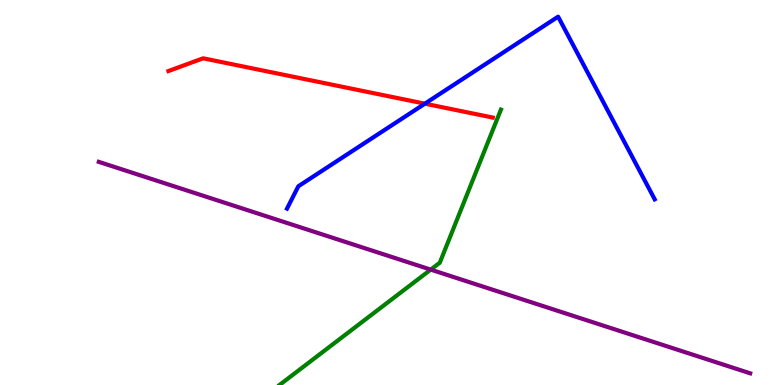[{'lines': ['blue', 'red'], 'intersections': [{'x': 5.48, 'y': 7.31}]}, {'lines': ['green', 'red'], 'intersections': []}, {'lines': ['purple', 'red'], 'intersections': []}, {'lines': ['blue', 'green'], 'intersections': []}, {'lines': ['blue', 'purple'], 'intersections': []}, {'lines': ['green', 'purple'], 'intersections': [{'x': 5.56, 'y': 3.0}]}]